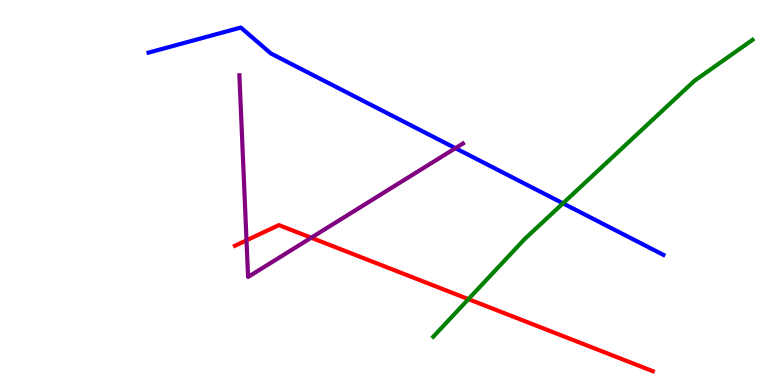[{'lines': ['blue', 'red'], 'intersections': []}, {'lines': ['green', 'red'], 'intersections': [{'x': 6.04, 'y': 2.23}]}, {'lines': ['purple', 'red'], 'intersections': [{'x': 3.18, 'y': 3.76}, {'x': 4.02, 'y': 3.83}]}, {'lines': ['blue', 'green'], 'intersections': [{'x': 7.26, 'y': 4.72}]}, {'lines': ['blue', 'purple'], 'intersections': [{'x': 5.88, 'y': 6.15}]}, {'lines': ['green', 'purple'], 'intersections': []}]